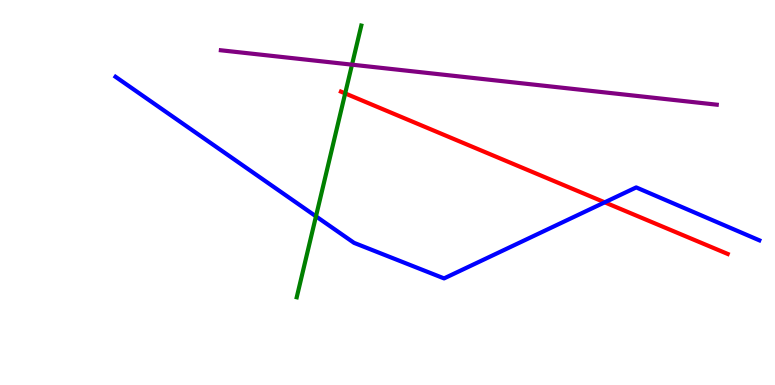[{'lines': ['blue', 'red'], 'intersections': [{'x': 7.8, 'y': 4.74}]}, {'lines': ['green', 'red'], 'intersections': [{'x': 4.45, 'y': 7.57}]}, {'lines': ['purple', 'red'], 'intersections': []}, {'lines': ['blue', 'green'], 'intersections': [{'x': 4.08, 'y': 4.38}]}, {'lines': ['blue', 'purple'], 'intersections': []}, {'lines': ['green', 'purple'], 'intersections': [{'x': 4.54, 'y': 8.32}]}]